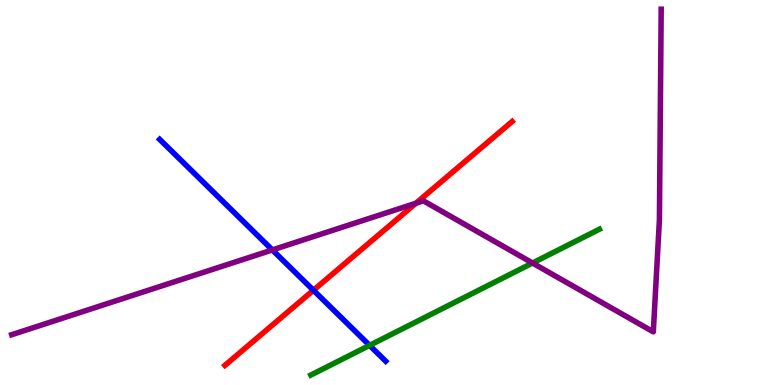[{'lines': ['blue', 'red'], 'intersections': [{'x': 4.04, 'y': 2.46}]}, {'lines': ['green', 'red'], 'intersections': []}, {'lines': ['purple', 'red'], 'intersections': [{'x': 5.37, 'y': 4.72}]}, {'lines': ['blue', 'green'], 'intersections': [{'x': 4.77, 'y': 1.03}]}, {'lines': ['blue', 'purple'], 'intersections': [{'x': 3.51, 'y': 3.51}]}, {'lines': ['green', 'purple'], 'intersections': [{'x': 6.87, 'y': 3.17}]}]